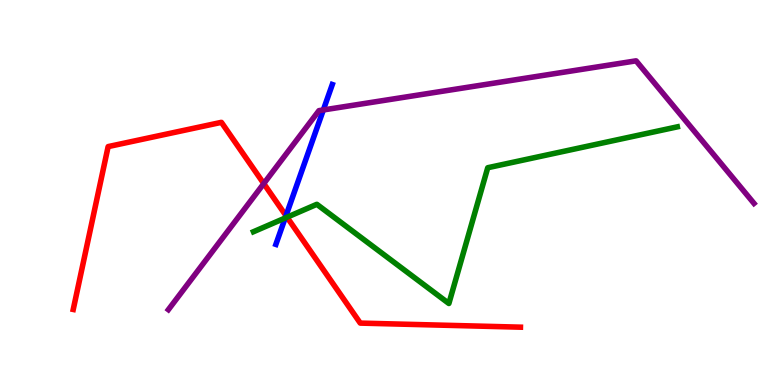[{'lines': ['blue', 'red'], 'intersections': [{'x': 3.69, 'y': 4.4}]}, {'lines': ['green', 'red'], 'intersections': [{'x': 3.7, 'y': 4.36}]}, {'lines': ['purple', 'red'], 'intersections': [{'x': 3.4, 'y': 5.23}]}, {'lines': ['blue', 'green'], 'intersections': [{'x': 3.68, 'y': 4.34}]}, {'lines': ['blue', 'purple'], 'intersections': [{'x': 4.17, 'y': 7.14}]}, {'lines': ['green', 'purple'], 'intersections': []}]